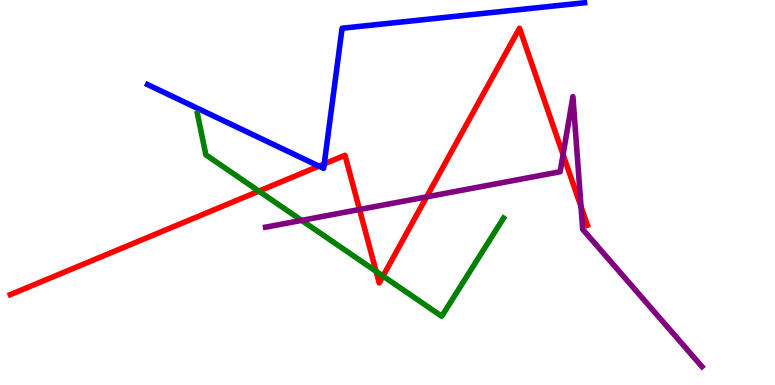[{'lines': ['blue', 'red'], 'intersections': [{'x': 4.12, 'y': 5.69}, {'x': 4.18, 'y': 5.74}]}, {'lines': ['green', 'red'], 'intersections': [{'x': 3.34, 'y': 5.04}, {'x': 4.85, 'y': 2.95}, {'x': 4.94, 'y': 2.83}]}, {'lines': ['purple', 'red'], 'intersections': [{'x': 4.64, 'y': 4.56}, {'x': 5.5, 'y': 4.89}, {'x': 7.27, 'y': 5.99}, {'x': 7.5, 'y': 4.63}]}, {'lines': ['blue', 'green'], 'intersections': []}, {'lines': ['blue', 'purple'], 'intersections': []}, {'lines': ['green', 'purple'], 'intersections': [{'x': 3.89, 'y': 4.28}]}]